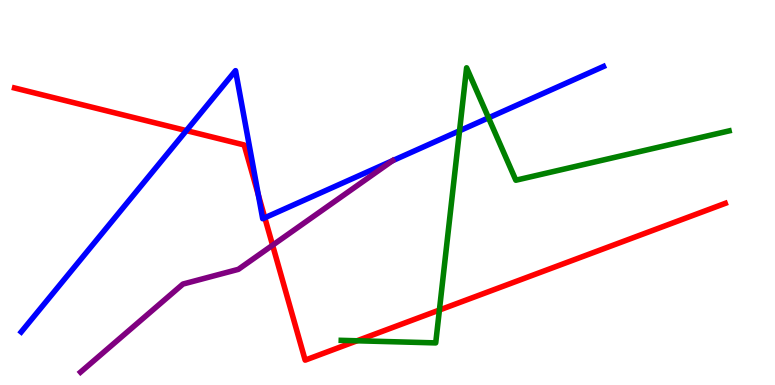[{'lines': ['blue', 'red'], 'intersections': [{'x': 2.4, 'y': 6.61}, {'x': 3.33, 'y': 4.94}, {'x': 3.42, 'y': 4.34}]}, {'lines': ['green', 'red'], 'intersections': [{'x': 4.61, 'y': 1.15}, {'x': 5.67, 'y': 1.95}]}, {'lines': ['purple', 'red'], 'intersections': [{'x': 3.52, 'y': 3.63}]}, {'lines': ['blue', 'green'], 'intersections': [{'x': 5.93, 'y': 6.6}, {'x': 6.3, 'y': 6.94}]}, {'lines': ['blue', 'purple'], 'intersections': [{'x': 5.06, 'y': 5.83}]}, {'lines': ['green', 'purple'], 'intersections': []}]